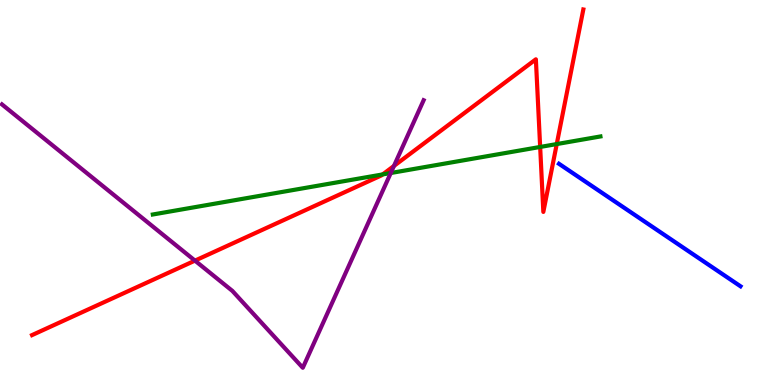[{'lines': ['blue', 'red'], 'intersections': []}, {'lines': ['green', 'red'], 'intersections': [{'x': 4.94, 'y': 5.47}, {'x': 6.97, 'y': 6.18}, {'x': 7.18, 'y': 6.26}]}, {'lines': ['purple', 'red'], 'intersections': [{'x': 2.52, 'y': 3.23}, {'x': 5.08, 'y': 5.69}]}, {'lines': ['blue', 'green'], 'intersections': []}, {'lines': ['blue', 'purple'], 'intersections': []}, {'lines': ['green', 'purple'], 'intersections': [{'x': 5.04, 'y': 5.51}]}]